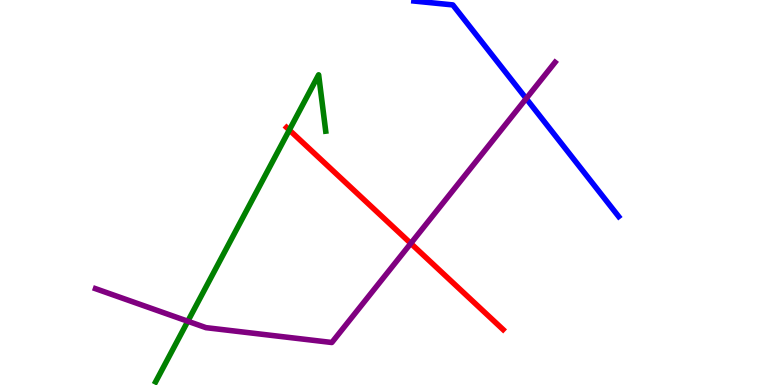[{'lines': ['blue', 'red'], 'intersections': []}, {'lines': ['green', 'red'], 'intersections': [{'x': 3.73, 'y': 6.62}]}, {'lines': ['purple', 'red'], 'intersections': [{'x': 5.3, 'y': 3.68}]}, {'lines': ['blue', 'green'], 'intersections': []}, {'lines': ['blue', 'purple'], 'intersections': [{'x': 6.79, 'y': 7.44}]}, {'lines': ['green', 'purple'], 'intersections': [{'x': 2.42, 'y': 1.66}]}]